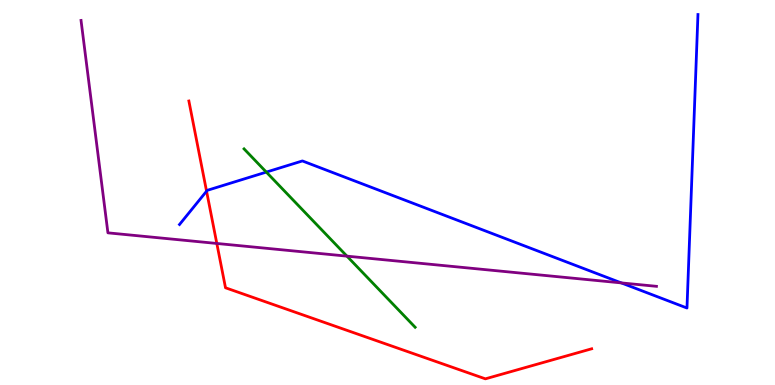[{'lines': ['blue', 'red'], 'intersections': [{'x': 2.67, 'y': 5.03}]}, {'lines': ['green', 'red'], 'intersections': []}, {'lines': ['purple', 'red'], 'intersections': [{'x': 2.8, 'y': 3.68}]}, {'lines': ['blue', 'green'], 'intersections': [{'x': 3.44, 'y': 5.53}]}, {'lines': ['blue', 'purple'], 'intersections': [{'x': 8.02, 'y': 2.65}]}, {'lines': ['green', 'purple'], 'intersections': [{'x': 4.48, 'y': 3.35}]}]